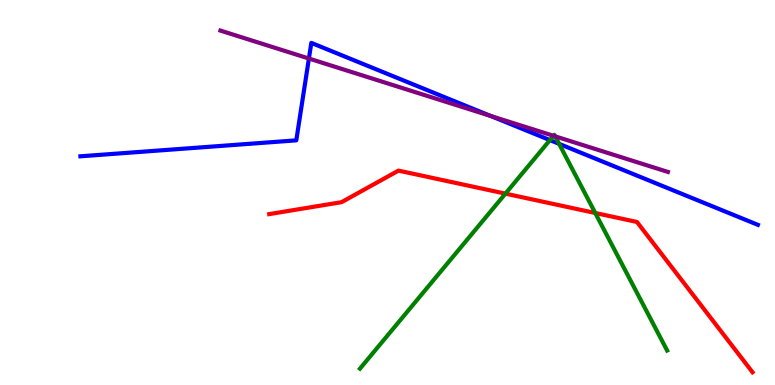[{'lines': ['blue', 'red'], 'intersections': []}, {'lines': ['green', 'red'], 'intersections': [{'x': 6.52, 'y': 4.97}, {'x': 7.68, 'y': 4.47}]}, {'lines': ['purple', 'red'], 'intersections': []}, {'lines': ['blue', 'green'], 'intersections': [{'x': 7.1, 'y': 6.36}, {'x': 7.21, 'y': 6.26}]}, {'lines': ['blue', 'purple'], 'intersections': [{'x': 3.99, 'y': 8.48}, {'x': 6.33, 'y': 6.99}]}, {'lines': ['green', 'purple'], 'intersections': [{'x': 7.14, 'y': 6.47}, {'x': 7.16, 'y': 6.46}]}]